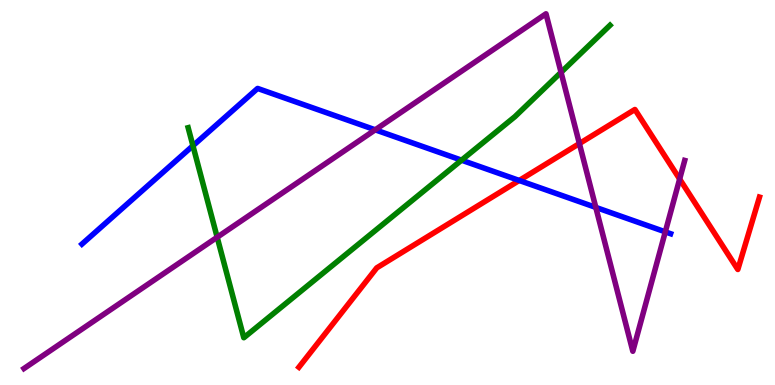[{'lines': ['blue', 'red'], 'intersections': [{'x': 6.7, 'y': 5.31}]}, {'lines': ['green', 'red'], 'intersections': []}, {'lines': ['purple', 'red'], 'intersections': [{'x': 7.48, 'y': 6.27}, {'x': 8.77, 'y': 5.35}]}, {'lines': ['blue', 'green'], 'intersections': [{'x': 2.49, 'y': 6.21}, {'x': 5.96, 'y': 5.84}]}, {'lines': ['blue', 'purple'], 'intersections': [{'x': 4.84, 'y': 6.63}, {'x': 7.69, 'y': 4.61}, {'x': 8.58, 'y': 3.98}]}, {'lines': ['green', 'purple'], 'intersections': [{'x': 2.8, 'y': 3.84}, {'x': 7.24, 'y': 8.12}]}]